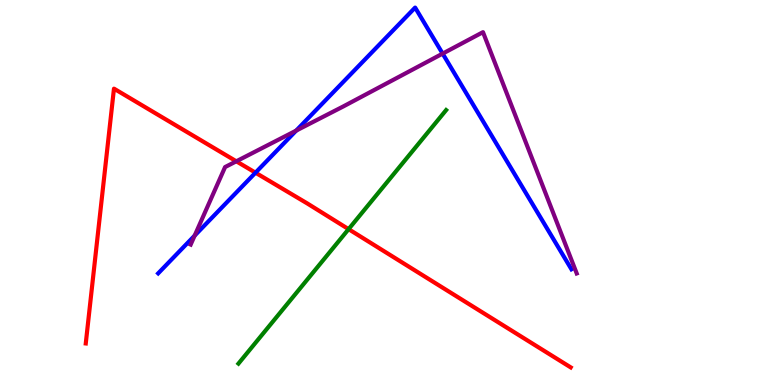[{'lines': ['blue', 'red'], 'intersections': [{'x': 3.3, 'y': 5.51}]}, {'lines': ['green', 'red'], 'intersections': [{'x': 4.5, 'y': 4.05}]}, {'lines': ['purple', 'red'], 'intersections': [{'x': 3.05, 'y': 5.81}]}, {'lines': ['blue', 'green'], 'intersections': []}, {'lines': ['blue', 'purple'], 'intersections': [{'x': 2.51, 'y': 3.88}, {'x': 3.82, 'y': 6.61}, {'x': 5.71, 'y': 8.61}]}, {'lines': ['green', 'purple'], 'intersections': []}]